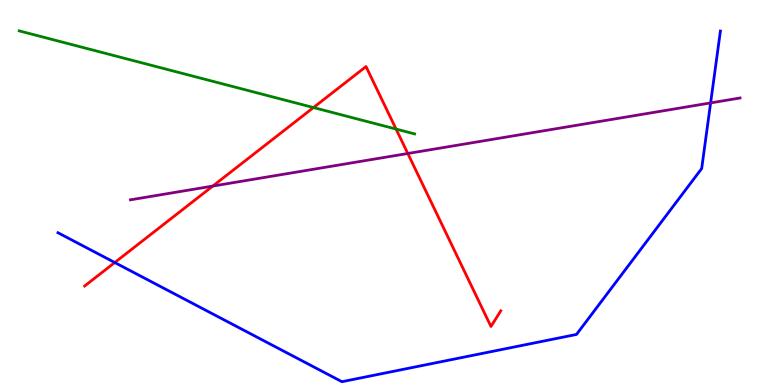[{'lines': ['blue', 'red'], 'intersections': [{'x': 1.48, 'y': 3.18}]}, {'lines': ['green', 'red'], 'intersections': [{'x': 4.04, 'y': 7.21}, {'x': 5.11, 'y': 6.65}]}, {'lines': ['purple', 'red'], 'intersections': [{'x': 2.75, 'y': 5.17}, {'x': 5.26, 'y': 6.01}]}, {'lines': ['blue', 'green'], 'intersections': []}, {'lines': ['blue', 'purple'], 'intersections': [{'x': 9.17, 'y': 7.33}]}, {'lines': ['green', 'purple'], 'intersections': []}]